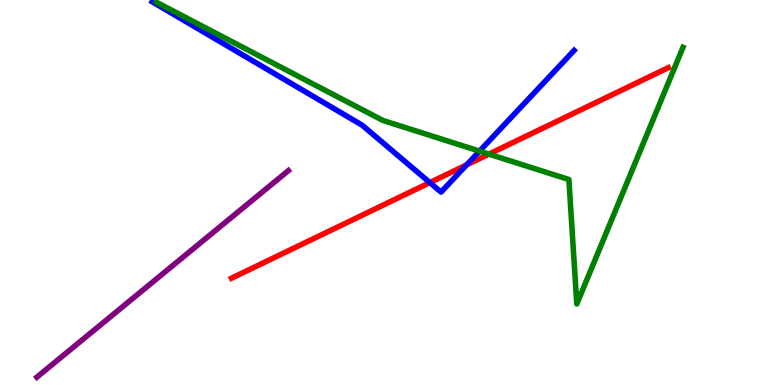[{'lines': ['blue', 'red'], 'intersections': [{'x': 5.55, 'y': 5.26}, {'x': 6.02, 'y': 5.72}]}, {'lines': ['green', 'red'], 'intersections': [{'x': 6.31, 'y': 6.0}]}, {'lines': ['purple', 'red'], 'intersections': []}, {'lines': ['blue', 'green'], 'intersections': [{'x': 6.19, 'y': 6.07}]}, {'lines': ['blue', 'purple'], 'intersections': []}, {'lines': ['green', 'purple'], 'intersections': []}]